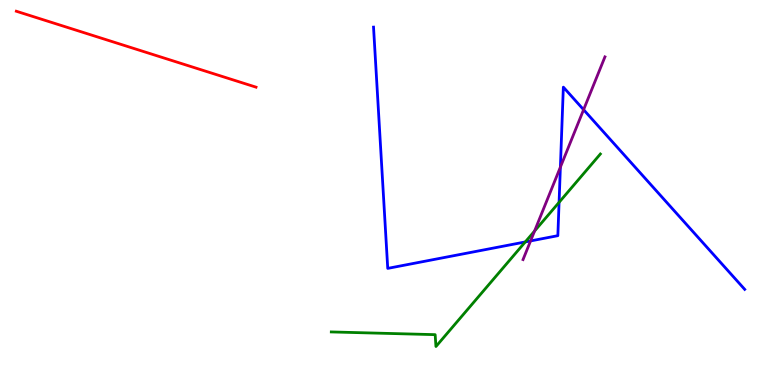[{'lines': ['blue', 'red'], 'intersections': []}, {'lines': ['green', 'red'], 'intersections': []}, {'lines': ['purple', 'red'], 'intersections': []}, {'lines': ['blue', 'green'], 'intersections': [{'x': 6.78, 'y': 3.72}, {'x': 7.21, 'y': 4.74}]}, {'lines': ['blue', 'purple'], 'intersections': [{'x': 6.85, 'y': 3.74}, {'x': 7.23, 'y': 5.66}, {'x': 7.53, 'y': 7.15}]}, {'lines': ['green', 'purple'], 'intersections': [{'x': 6.9, 'y': 4.0}]}]